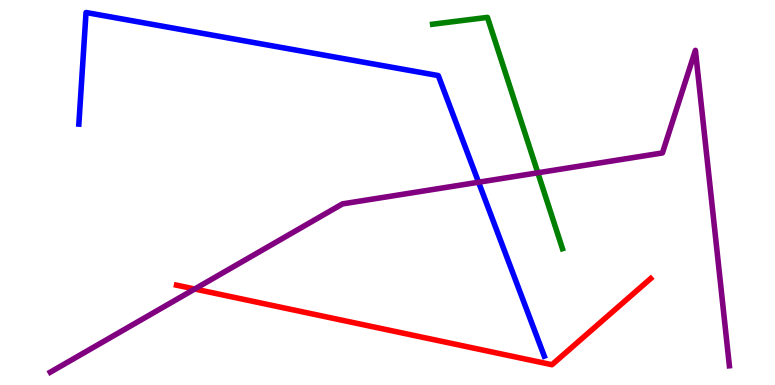[{'lines': ['blue', 'red'], 'intersections': []}, {'lines': ['green', 'red'], 'intersections': []}, {'lines': ['purple', 'red'], 'intersections': [{'x': 2.51, 'y': 2.49}]}, {'lines': ['blue', 'green'], 'intersections': []}, {'lines': ['blue', 'purple'], 'intersections': [{'x': 6.18, 'y': 5.27}]}, {'lines': ['green', 'purple'], 'intersections': [{'x': 6.94, 'y': 5.51}]}]